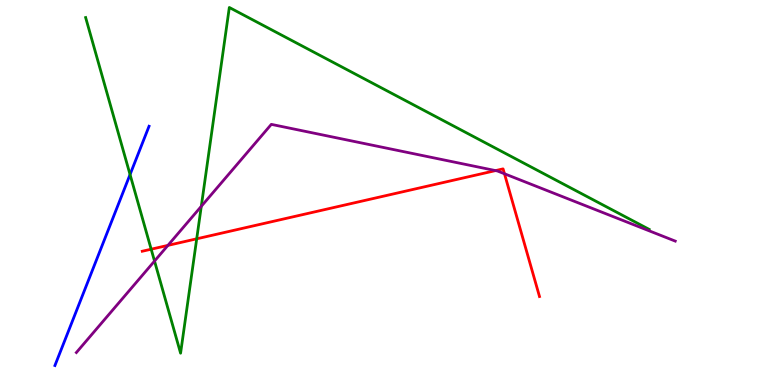[{'lines': ['blue', 'red'], 'intersections': []}, {'lines': ['green', 'red'], 'intersections': [{'x': 1.95, 'y': 3.53}, {'x': 2.54, 'y': 3.8}]}, {'lines': ['purple', 'red'], 'intersections': [{'x': 2.17, 'y': 3.63}, {'x': 6.39, 'y': 5.57}, {'x': 6.51, 'y': 5.49}]}, {'lines': ['blue', 'green'], 'intersections': [{'x': 1.68, 'y': 5.47}]}, {'lines': ['blue', 'purple'], 'intersections': []}, {'lines': ['green', 'purple'], 'intersections': [{'x': 1.99, 'y': 3.22}, {'x': 2.6, 'y': 4.64}]}]